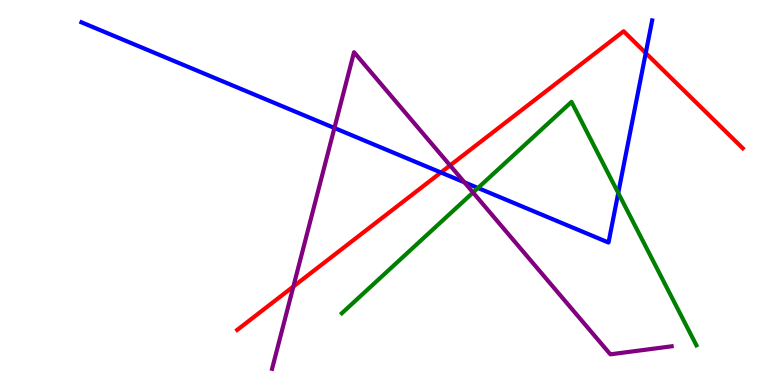[{'lines': ['blue', 'red'], 'intersections': [{'x': 5.69, 'y': 5.52}, {'x': 8.33, 'y': 8.62}]}, {'lines': ['green', 'red'], 'intersections': []}, {'lines': ['purple', 'red'], 'intersections': [{'x': 3.79, 'y': 2.56}, {'x': 5.81, 'y': 5.7}]}, {'lines': ['blue', 'green'], 'intersections': [{'x': 6.17, 'y': 5.12}, {'x': 7.98, 'y': 4.99}]}, {'lines': ['blue', 'purple'], 'intersections': [{'x': 4.31, 'y': 6.68}, {'x': 5.99, 'y': 5.26}]}, {'lines': ['green', 'purple'], 'intersections': [{'x': 6.1, 'y': 5.0}]}]